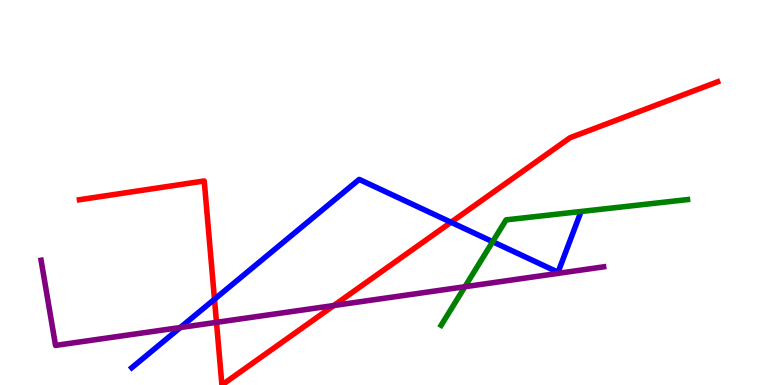[{'lines': ['blue', 'red'], 'intersections': [{'x': 2.77, 'y': 2.23}, {'x': 5.82, 'y': 4.23}]}, {'lines': ['green', 'red'], 'intersections': []}, {'lines': ['purple', 'red'], 'intersections': [{'x': 2.79, 'y': 1.63}, {'x': 4.31, 'y': 2.06}]}, {'lines': ['blue', 'green'], 'intersections': [{'x': 6.36, 'y': 3.72}]}, {'lines': ['blue', 'purple'], 'intersections': [{'x': 2.33, 'y': 1.49}]}, {'lines': ['green', 'purple'], 'intersections': [{'x': 6.0, 'y': 2.55}]}]